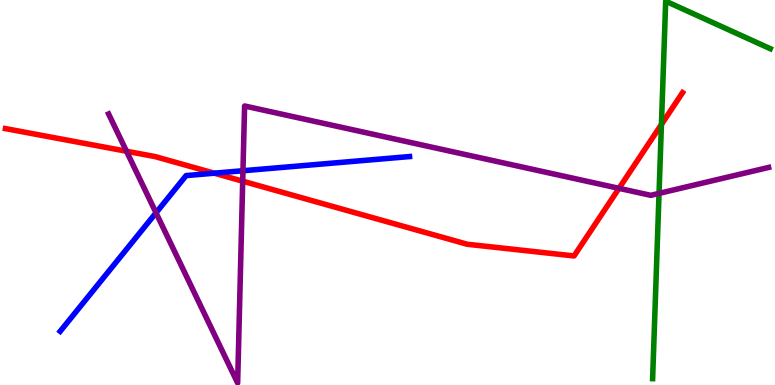[{'lines': ['blue', 'red'], 'intersections': [{'x': 2.76, 'y': 5.5}]}, {'lines': ['green', 'red'], 'intersections': [{'x': 8.53, 'y': 6.77}]}, {'lines': ['purple', 'red'], 'intersections': [{'x': 1.63, 'y': 6.07}, {'x': 3.13, 'y': 5.29}, {'x': 7.99, 'y': 5.11}]}, {'lines': ['blue', 'green'], 'intersections': []}, {'lines': ['blue', 'purple'], 'intersections': [{'x': 2.01, 'y': 4.47}, {'x': 3.14, 'y': 5.57}]}, {'lines': ['green', 'purple'], 'intersections': [{'x': 8.5, 'y': 4.98}]}]